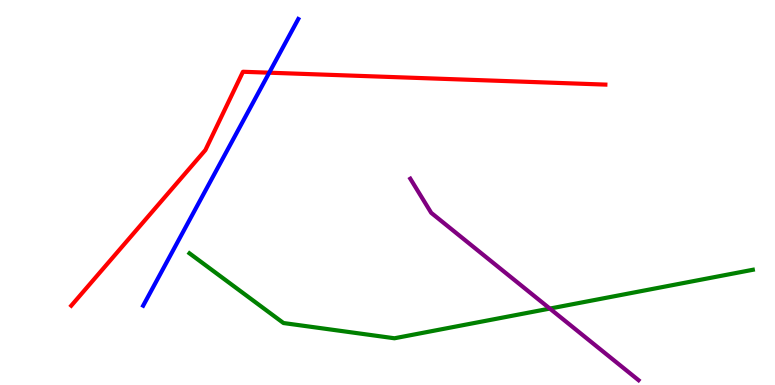[{'lines': ['blue', 'red'], 'intersections': [{'x': 3.47, 'y': 8.11}]}, {'lines': ['green', 'red'], 'intersections': []}, {'lines': ['purple', 'red'], 'intersections': []}, {'lines': ['blue', 'green'], 'intersections': []}, {'lines': ['blue', 'purple'], 'intersections': []}, {'lines': ['green', 'purple'], 'intersections': [{'x': 7.09, 'y': 1.99}]}]